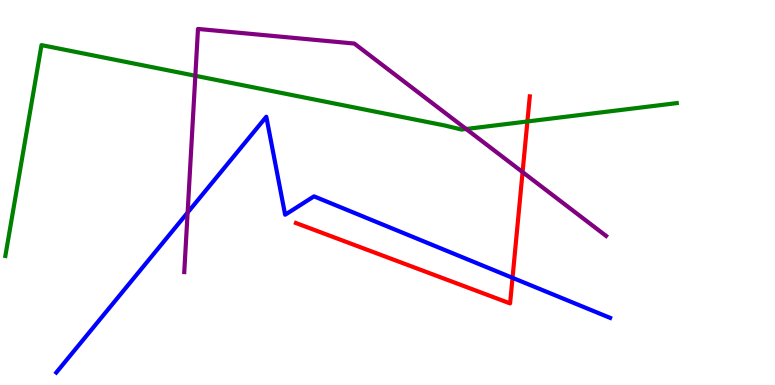[{'lines': ['blue', 'red'], 'intersections': [{'x': 6.61, 'y': 2.78}]}, {'lines': ['green', 'red'], 'intersections': [{'x': 6.81, 'y': 6.85}]}, {'lines': ['purple', 'red'], 'intersections': [{'x': 6.74, 'y': 5.53}]}, {'lines': ['blue', 'green'], 'intersections': []}, {'lines': ['blue', 'purple'], 'intersections': [{'x': 2.42, 'y': 4.48}]}, {'lines': ['green', 'purple'], 'intersections': [{'x': 2.52, 'y': 8.03}, {'x': 6.01, 'y': 6.65}]}]